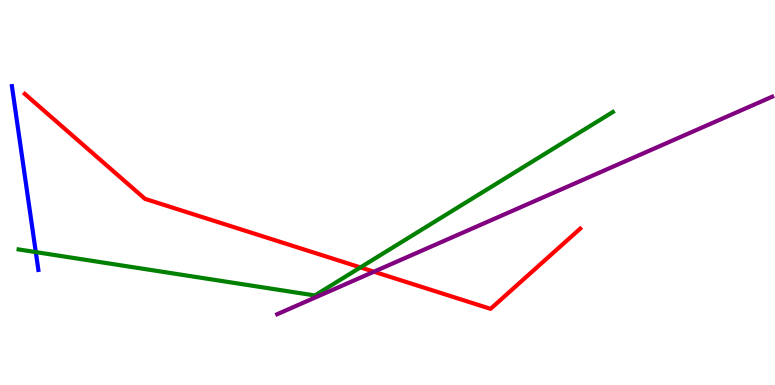[{'lines': ['blue', 'red'], 'intersections': []}, {'lines': ['green', 'red'], 'intersections': [{'x': 4.65, 'y': 3.05}]}, {'lines': ['purple', 'red'], 'intersections': [{'x': 4.82, 'y': 2.94}]}, {'lines': ['blue', 'green'], 'intersections': [{'x': 0.462, 'y': 3.45}]}, {'lines': ['blue', 'purple'], 'intersections': []}, {'lines': ['green', 'purple'], 'intersections': []}]